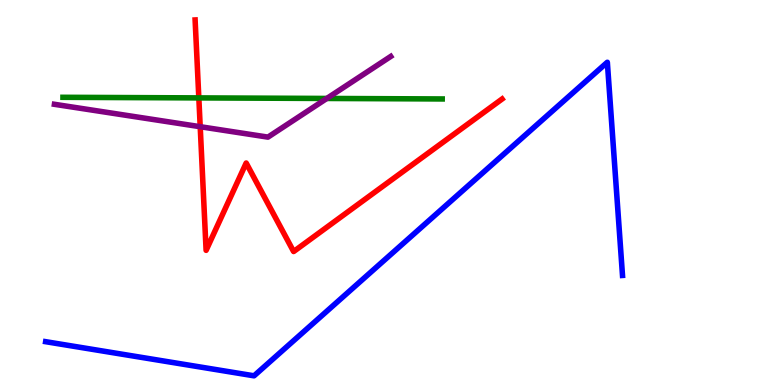[{'lines': ['blue', 'red'], 'intersections': []}, {'lines': ['green', 'red'], 'intersections': [{'x': 2.57, 'y': 7.46}]}, {'lines': ['purple', 'red'], 'intersections': [{'x': 2.58, 'y': 6.71}]}, {'lines': ['blue', 'green'], 'intersections': []}, {'lines': ['blue', 'purple'], 'intersections': []}, {'lines': ['green', 'purple'], 'intersections': [{'x': 4.22, 'y': 7.44}]}]